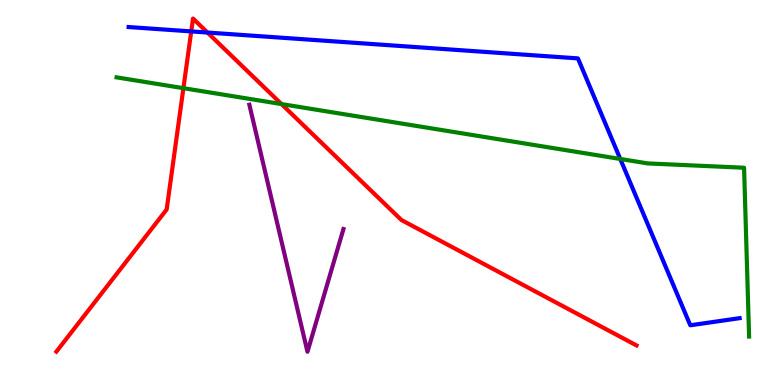[{'lines': ['blue', 'red'], 'intersections': [{'x': 2.47, 'y': 9.18}, {'x': 2.68, 'y': 9.15}]}, {'lines': ['green', 'red'], 'intersections': [{'x': 2.37, 'y': 7.71}, {'x': 3.63, 'y': 7.3}]}, {'lines': ['purple', 'red'], 'intersections': []}, {'lines': ['blue', 'green'], 'intersections': [{'x': 8.0, 'y': 5.87}]}, {'lines': ['blue', 'purple'], 'intersections': []}, {'lines': ['green', 'purple'], 'intersections': []}]